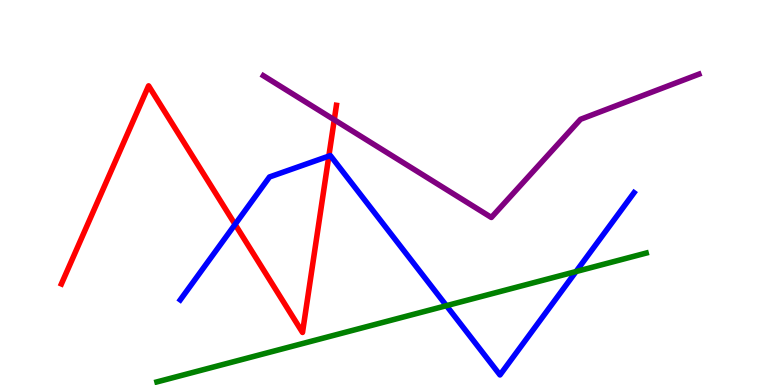[{'lines': ['blue', 'red'], 'intersections': [{'x': 3.03, 'y': 4.17}, {'x': 4.24, 'y': 5.95}]}, {'lines': ['green', 'red'], 'intersections': []}, {'lines': ['purple', 'red'], 'intersections': [{'x': 4.31, 'y': 6.89}]}, {'lines': ['blue', 'green'], 'intersections': [{'x': 5.76, 'y': 2.06}, {'x': 7.43, 'y': 2.95}]}, {'lines': ['blue', 'purple'], 'intersections': []}, {'lines': ['green', 'purple'], 'intersections': []}]